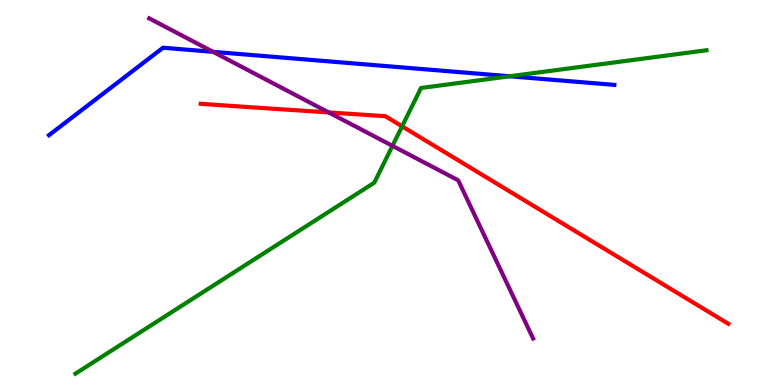[{'lines': ['blue', 'red'], 'intersections': []}, {'lines': ['green', 'red'], 'intersections': [{'x': 5.19, 'y': 6.72}]}, {'lines': ['purple', 'red'], 'intersections': [{'x': 4.24, 'y': 7.08}]}, {'lines': ['blue', 'green'], 'intersections': [{'x': 6.58, 'y': 8.02}]}, {'lines': ['blue', 'purple'], 'intersections': [{'x': 2.75, 'y': 8.65}]}, {'lines': ['green', 'purple'], 'intersections': [{'x': 5.06, 'y': 6.21}]}]